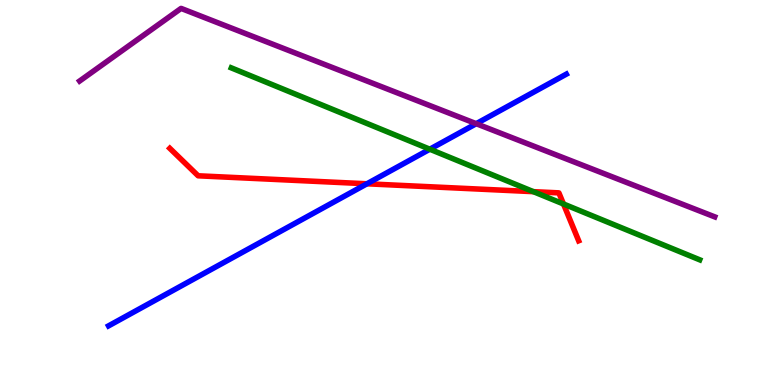[{'lines': ['blue', 'red'], 'intersections': [{'x': 4.73, 'y': 5.23}]}, {'lines': ['green', 'red'], 'intersections': [{'x': 6.88, 'y': 5.02}, {'x': 7.27, 'y': 4.7}]}, {'lines': ['purple', 'red'], 'intersections': []}, {'lines': ['blue', 'green'], 'intersections': [{'x': 5.55, 'y': 6.12}]}, {'lines': ['blue', 'purple'], 'intersections': [{'x': 6.14, 'y': 6.79}]}, {'lines': ['green', 'purple'], 'intersections': []}]